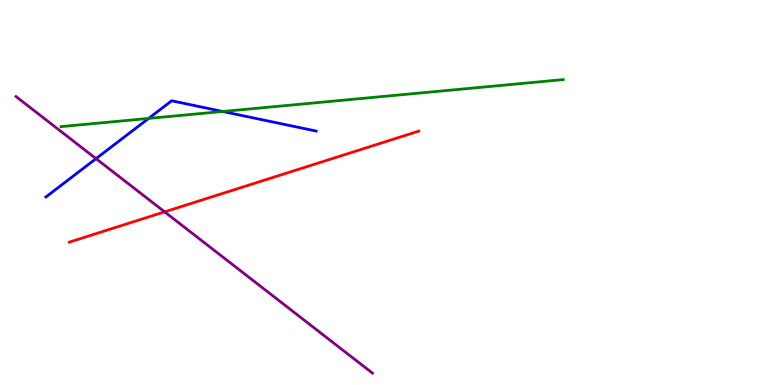[{'lines': ['blue', 'red'], 'intersections': []}, {'lines': ['green', 'red'], 'intersections': []}, {'lines': ['purple', 'red'], 'intersections': [{'x': 2.12, 'y': 4.5}]}, {'lines': ['blue', 'green'], 'intersections': [{'x': 1.92, 'y': 6.92}, {'x': 2.87, 'y': 7.1}]}, {'lines': ['blue', 'purple'], 'intersections': [{'x': 1.24, 'y': 5.88}]}, {'lines': ['green', 'purple'], 'intersections': []}]